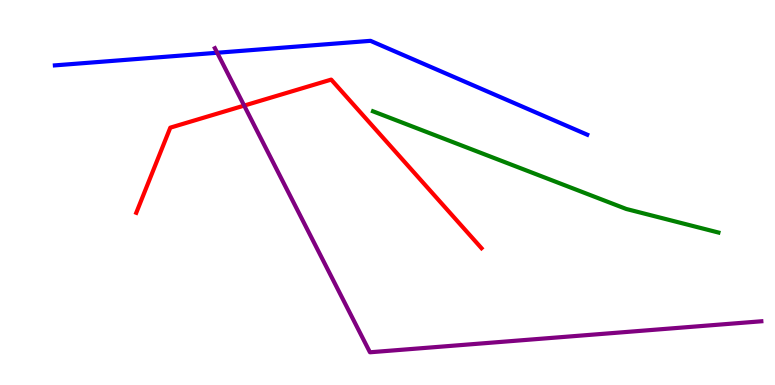[{'lines': ['blue', 'red'], 'intersections': []}, {'lines': ['green', 'red'], 'intersections': []}, {'lines': ['purple', 'red'], 'intersections': [{'x': 3.15, 'y': 7.26}]}, {'lines': ['blue', 'green'], 'intersections': []}, {'lines': ['blue', 'purple'], 'intersections': [{'x': 2.8, 'y': 8.63}]}, {'lines': ['green', 'purple'], 'intersections': []}]